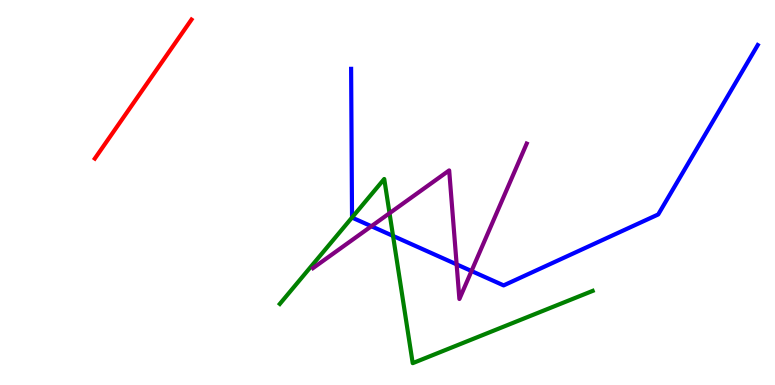[{'lines': ['blue', 'red'], 'intersections': []}, {'lines': ['green', 'red'], 'intersections': []}, {'lines': ['purple', 'red'], 'intersections': []}, {'lines': ['blue', 'green'], 'intersections': [{'x': 4.54, 'y': 4.35}, {'x': 5.07, 'y': 3.87}]}, {'lines': ['blue', 'purple'], 'intersections': [{'x': 4.79, 'y': 4.12}, {'x': 5.89, 'y': 3.13}, {'x': 6.08, 'y': 2.96}]}, {'lines': ['green', 'purple'], 'intersections': [{'x': 5.03, 'y': 4.46}]}]